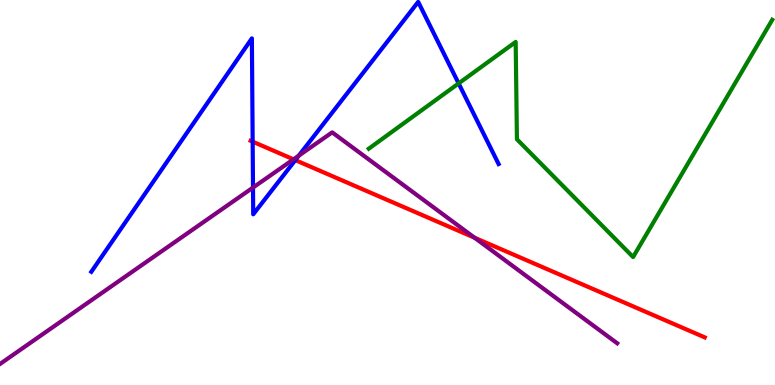[{'lines': ['blue', 'red'], 'intersections': [{'x': 3.26, 'y': 6.32}, {'x': 3.81, 'y': 5.84}]}, {'lines': ['green', 'red'], 'intersections': []}, {'lines': ['purple', 'red'], 'intersections': [{'x': 3.79, 'y': 5.86}, {'x': 6.12, 'y': 3.83}]}, {'lines': ['blue', 'green'], 'intersections': [{'x': 5.92, 'y': 7.83}]}, {'lines': ['blue', 'purple'], 'intersections': [{'x': 3.26, 'y': 5.13}, {'x': 3.85, 'y': 5.96}]}, {'lines': ['green', 'purple'], 'intersections': []}]